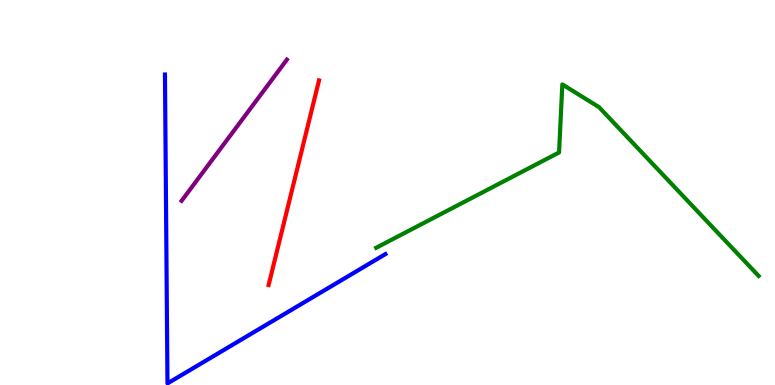[{'lines': ['blue', 'red'], 'intersections': []}, {'lines': ['green', 'red'], 'intersections': []}, {'lines': ['purple', 'red'], 'intersections': []}, {'lines': ['blue', 'green'], 'intersections': []}, {'lines': ['blue', 'purple'], 'intersections': []}, {'lines': ['green', 'purple'], 'intersections': []}]